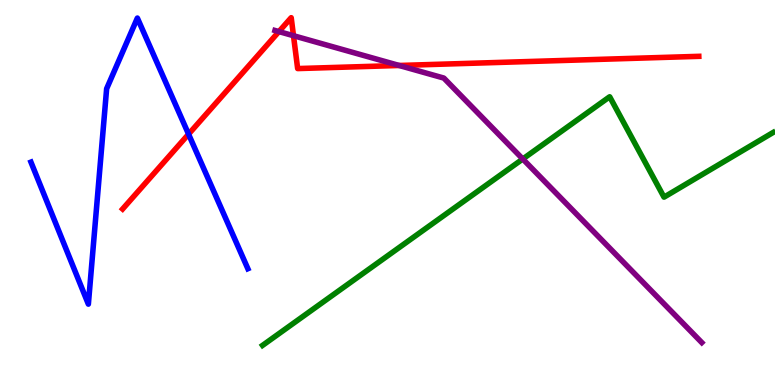[{'lines': ['blue', 'red'], 'intersections': [{'x': 2.43, 'y': 6.52}]}, {'lines': ['green', 'red'], 'intersections': []}, {'lines': ['purple', 'red'], 'intersections': [{'x': 3.6, 'y': 9.18}, {'x': 3.79, 'y': 9.07}, {'x': 5.15, 'y': 8.3}]}, {'lines': ['blue', 'green'], 'intersections': []}, {'lines': ['blue', 'purple'], 'intersections': []}, {'lines': ['green', 'purple'], 'intersections': [{'x': 6.75, 'y': 5.87}]}]